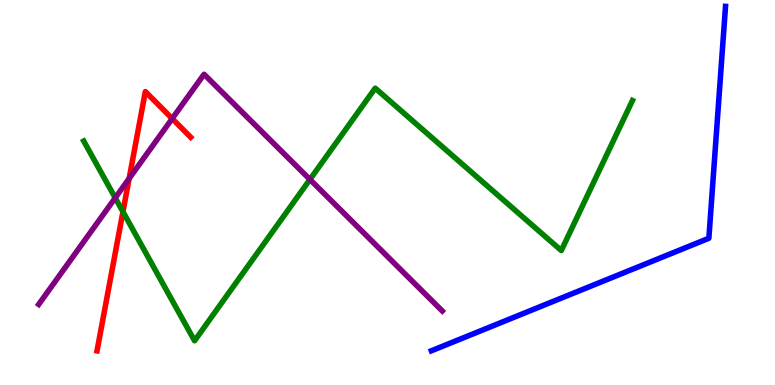[{'lines': ['blue', 'red'], 'intersections': []}, {'lines': ['green', 'red'], 'intersections': [{'x': 1.59, 'y': 4.5}]}, {'lines': ['purple', 'red'], 'intersections': [{'x': 1.67, 'y': 5.36}, {'x': 2.22, 'y': 6.92}]}, {'lines': ['blue', 'green'], 'intersections': []}, {'lines': ['blue', 'purple'], 'intersections': []}, {'lines': ['green', 'purple'], 'intersections': [{'x': 1.49, 'y': 4.86}, {'x': 4.0, 'y': 5.34}]}]